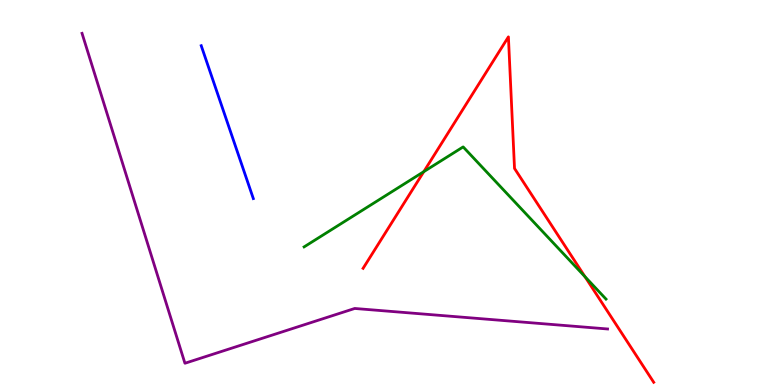[{'lines': ['blue', 'red'], 'intersections': []}, {'lines': ['green', 'red'], 'intersections': [{'x': 5.47, 'y': 5.54}, {'x': 7.55, 'y': 2.81}]}, {'lines': ['purple', 'red'], 'intersections': []}, {'lines': ['blue', 'green'], 'intersections': []}, {'lines': ['blue', 'purple'], 'intersections': []}, {'lines': ['green', 'purple'], 'intersections': []}]